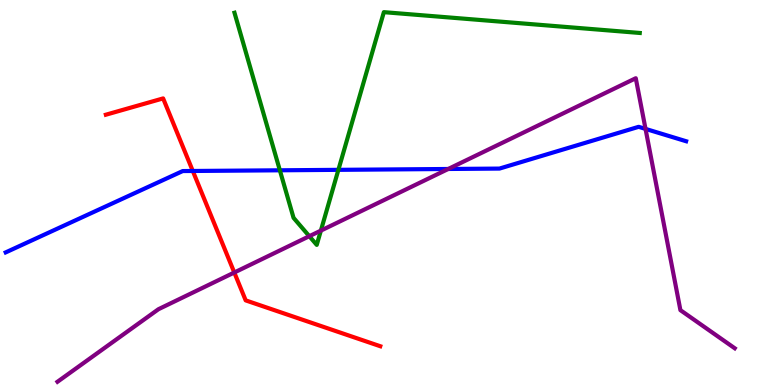[{'lines': ['blue', 'red'], 'intersections': [{'x': 2.49, 'y': 5.56}]}, {'lines': ['green', 'red'], 'intersections': []}, {'lines': ['purple', 'red'], 'intersections': [{'x': 3.02, 'y': 2.92}]}, {'lines': ['blue', 'green'], 'intersections': [{'x': 3.61, 'y': 5.58}, {'x': 4.37, 'y': 5.59}]}, {'lines': ['blue', 'purple'], 'intersections': [{'x': 5.78, 'y': 5.61}, {'x': 8.33, 'y': 6.65}]}, {'lines': ['green', 'purple'], 'intersections': [{'x': 3.99, 'y': 3.86}, {'x': 4.14, 'y': 4.01}]}]